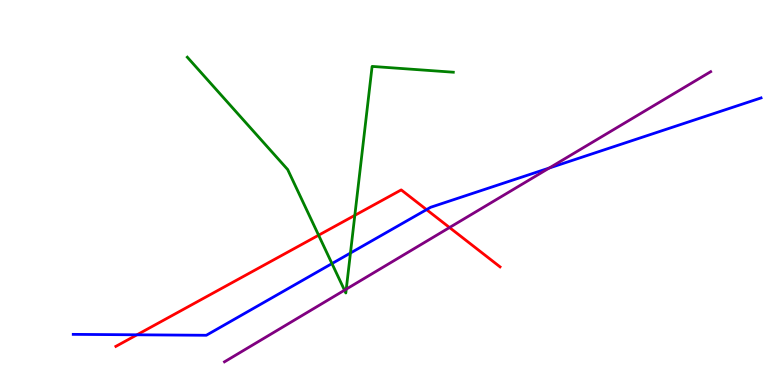[{'lines': ['blue', 'red'], 'intersections': [{'x': 1.77, 'y': 1.3}, {'x': 5.5, 'y': 4.56}]}, {'lines': ['green', 'red'], 'intersections': [{'x': 4.11, 'y': 3.89}, {'x': 4.58, 'y': 4.41}]}, {'lines': ['purple', 'red'], 'intersections': [{'x': 5.8, 'y': 4.09}]}, {'lines': ['blue', 'green'], 'intersections': [{'x': 4.28, 'y': 3.15}, {'x': 4.52, 'y': 3.43}]}, {'lines': ['blue', 'purple'], 'intersections': [{'x': 7.09, 'y': 5.64}]}, {'lines': ['green', 'purple'], 'intersections': [{'x': 4.45, 'y': 2.46}, {'x': 4.47, 'y': 2.49}]}]